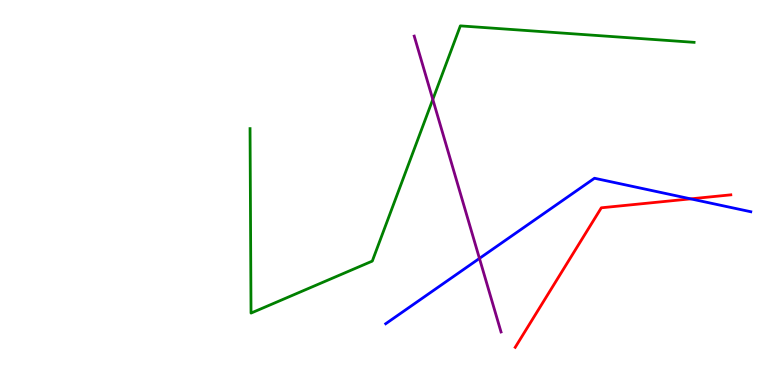[{'lines': ['blue', 'red'], 'intersections': [{'x': 8.91, 'y': 4.83}]}, {'lines': ['green', 'red'], 'intersections': []}, {'lines': ['purple', 'red'], 'intersections': []}, {'lines': ['blue', 'green'], 'intersections': []}, {'lines': ['blue', 'purple'], 'intersections': [{'x': 6.19, 'y': 3.29}]}, {'lines': ['green', 'purple'], 'intersections': [{'x': 5.58, 'y': 7.42}]}]